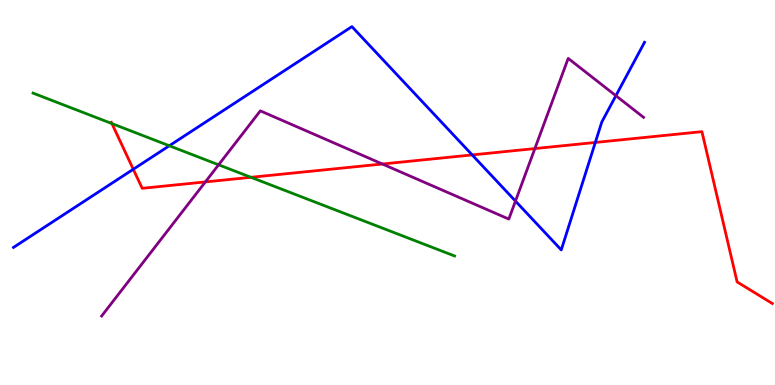[{'lines': ['blue', 'red'], 'intersections': [{'x': 1.72, 'y': 5.6}, {'x': 6.09, 'y': 5.98}, {'x': 7.68, 'y': 6.3}]}, {'lines': ['green', 'red'], 'intersections': [{'x': 1.44, 'y': 6.79}, {'x': 3.24, 'y': 5.39}]}, {'lines': ['purple', 'red'], 'intersections': [{'x': 2.65, 'y': 5.27}, {'x': 4.93, 'y': 5.74}, {'x': 6.9, 'y': 6.14}]}, {'lines': ['blue', 'green'], 'intersections': [{'x': 2.18, 'y': 6.21}]}, {'lines': ['blue', 'purple'], 'intersections': [{'x': 6.65, 'y': 4.78}, {'x': 7.95, 'y': 7.51}]}, {'lines': ['green', 'purple'], 'intersections': [{'x': 2.82, 'y': 5.72}]}]